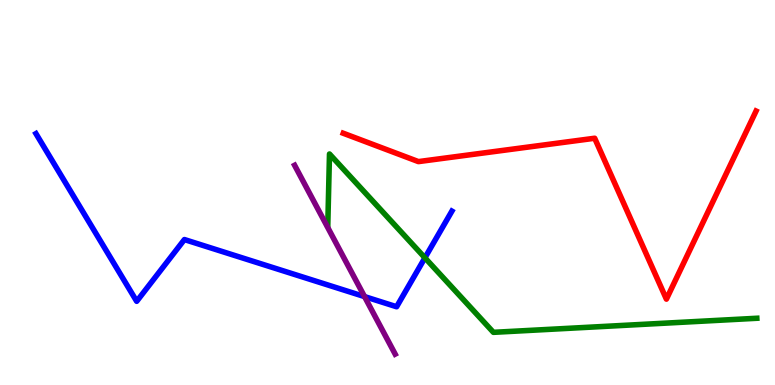[{'lines': ['blue', 'red'], 'intersections': []}, {'lines': ['green', 'red'], 'intersections': []}, {'lines': ['purple', 'red'], 'intersections': []}, {'lines': ['blue', 'green'], 'intersections': [{'x': 5.48, 'y': 3.3}]}, {'lines': ['blue', 'purple'], 'intersections': [{'x': 4.7, 'y': 2.3}]}, {'lines': ['green', 'purple'], 'intersections': []}]